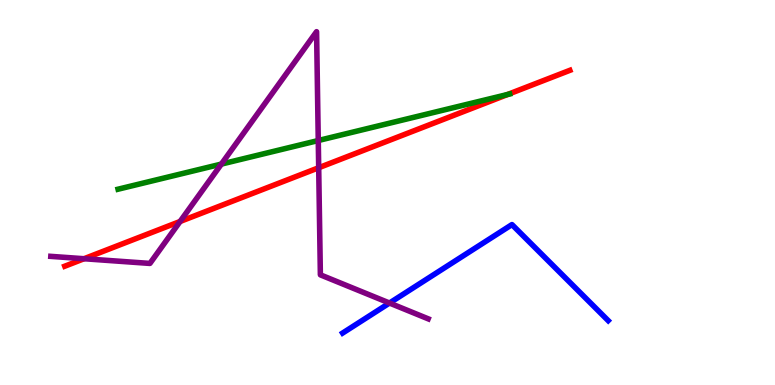[{'lines': ['blue', 'red'], 'intersections': []}, {'lines': ['green', 'red'], 'intersections': [{'x': 6.55, 'y': 7.55}]}, {'lines': ['purple', 'red'], 'intersections': [{'x': 1.08, 'y': 3.28}, {'x': 2.32, 'y': 4.25}, {'x': 4.11, 'y': 5.64}]}, {'lines': ['blue', 'green'], 'intersections': []}, {'lines': ['blue', 'purple'], 'intersections': [{'x': 5.03, 'y': 2.13}]}, {'lines': ['green', 'purple'], 'intersections': [{'x': 2.86, 'y': 5.74}, {'x': 4.11, 'y': 6.35}]}]